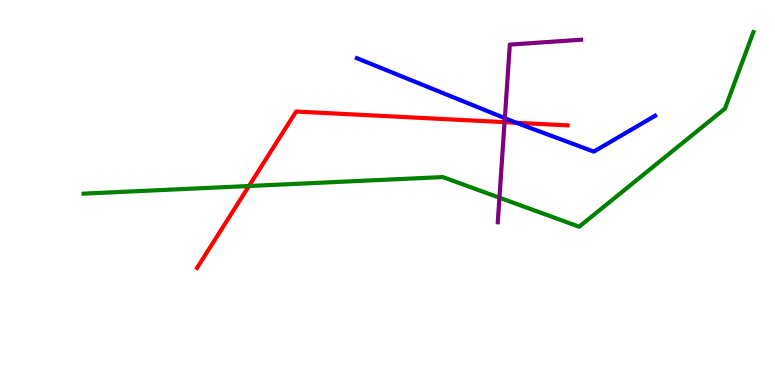[{'lines': ['blue', 'red'], 'intersections': [{'x': 6.66, 'y': 6.81}]}, {'lines': ['green', 'red'], 'intersections': [{'x': 3.21, 'y': 5.17}]}, {'lines': ['purple', 'red'], 'intersections': [{'x': 6.51, 'y': 6.83}]}, {'lines': ['blue', 'green'], 'intersections': []}, {'lines': ['blue', 'purple'], 'intersections': [{'x': 6.51, 'y': 6.93}]}, {'lines': ['green', 'purple'], 'intersections': [{'x': 6.44, 'y': 4.86}]}]